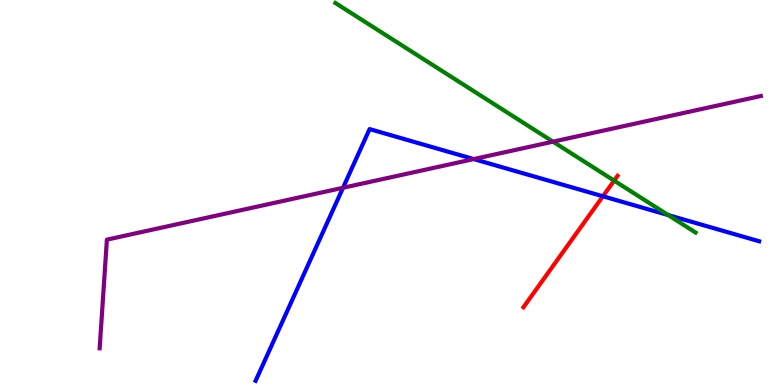[{'lines': ['blue', 'red'], 'intersections': [{'x': 7.78, 'y': 4.9}]}, {'lines': ['green', 'red'], 'intersections': [{'x': 7.92, 'y': 5.31}]}, {'lines': ['purple', 'red'], 'intersections': []}, {'lines': ['blue', 'green'], 'intersections': [{'x': 8.62, 'y': 4.41}]}, {'lines': ['blue', 'purple'], 'intersections': [{'x': 4.43, 'y': 5.12}, {'x': 6.11, 'y': 5.87}]}, {'lines': ['green', 'purple'], 'intersections': [{'x': 7.14, 'y': 6.32}]}]